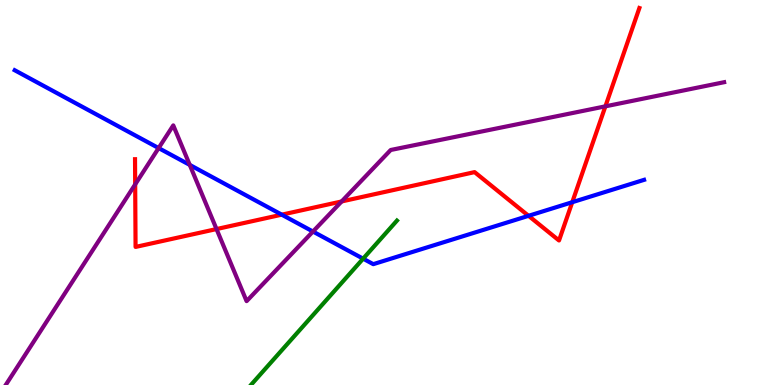[{'lines': ['blue', 'red'], 'intersections': [{'x': 3.64, 'y': 4.42}, {'x': 6.82, 'y': 4.39}, {'x': 7.38, 'y': 4.75}]}, {'lines': ['green', 'red'], 'intersections': []}, {'lines': ['purple', 'red'], 'intersections': [{'x': 1.74, 'y': 5.21}, {'x': 2.79, 'y': 4.05}, {'x': 4.41, 'y': 4.77}, {'x': 7.81, 'y': 7.24}]}, {'lines': ['blue', 'green'], 'intersections': [{'x': 4.69, 'y': 3.28}]}, {'lines': ['blue', 'purple'], 'intersections': [{'x': 2.05, 'y': 6.15}, {'x': 2.45, 'y': 5.72}, {'x': 4.04, 'y': 3.99}]}, {'lines': ['green', 'purple'], 'intersections': []}]